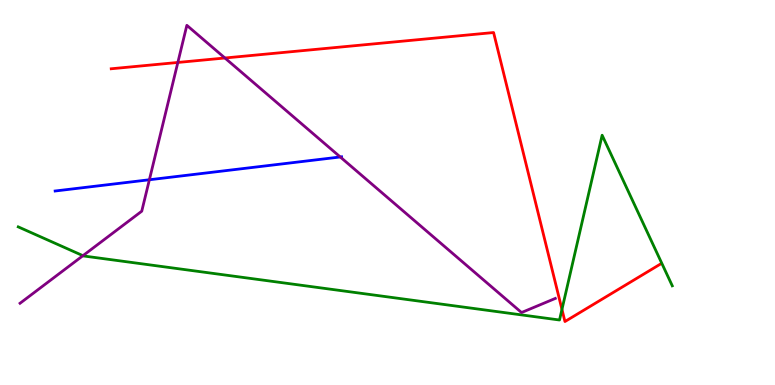[{'lines': ['blue', 'red'], 'intersections': []}, {'lines': ['green', 'red'], 'intersections': [{'x': 7.25, 'y': 1.96}]}, {'lines': ['purple', 'red'], 'intersections': [{'x': 2.29, 'y': 8.38}, {'x': 2.9, 'y': 8.49}]}, {'lines': ['blue', 'green'], 'intersections': []}, {'lines': ['blue', 'purple'], 'intersections': [{'x': 1.93, 'y': 5.33}, {'x': 4.39, 'y': 5.92}]}, {'lines': ['green', 'purple'], 'intersections': [{'x': 1.07, 'y': 3.36}]}]